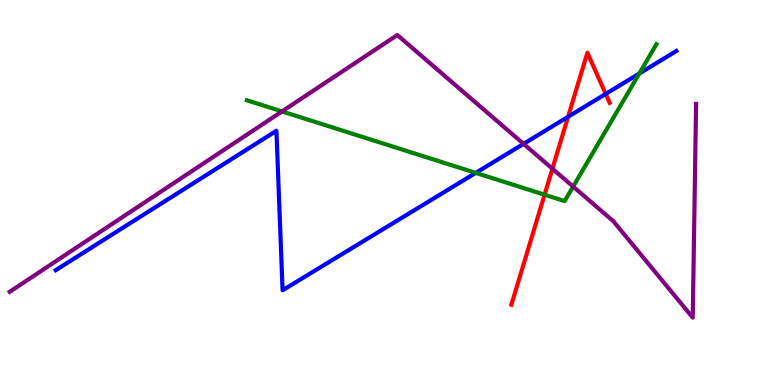[{'lines': ['blue', 'red'], 'intersections': [{'x': 7.33, 'y': 6.97}, {'x': 7.82, 'y': 7.56}]}, {'lines': ['green', 'red'], 'intersections': [{'x': 7.03, 'y': 4.94}]}, {'lines': ['purple', 'red'], 'intersections': [{'x': 7.13, 'y': 5.62}]}, {'lines': ['blue', 'green'], 'intersections': [{'x': 6.14, 'y': 5.51}, {'x': 8.25, 'y': 8.09}]}, {'lines': ['blue', 'purple'], 'intersections': [{'x': 6.76, 'y': 6.26}]}, {'lines': ['green', 'purple'], 'intersections': [{'x': 3.64, 'y': 7.11}, {'x': 7.4, 'y': 5.15}]}]